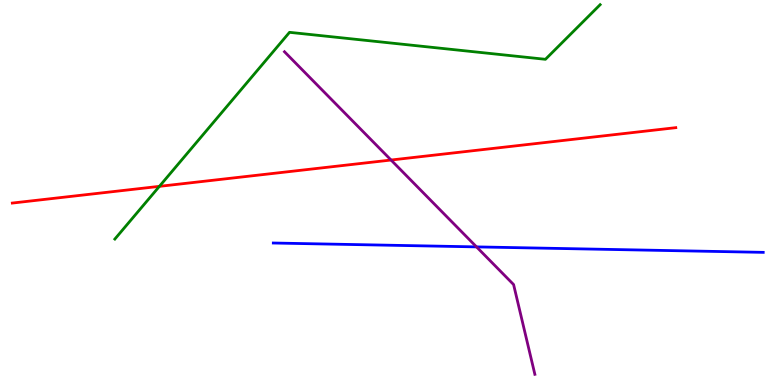[{'lines': ['blue', 'red'], 'intersections': []}, {'lines': ['green', 'red'], 'intersections': [{'x': 2.06, 'y': 5.16}]}, {'lines': ['purple', 'red'], 'intersections': [{'x': 5.05, 'y': 5.84}]}, {'lines': ['blue', 'green'], 'intersections': []}, {'lines': ['blue', 'purple'], 'intersections': [{'x': 6.15, 'y': 3.59}]}, {'lines': ['green', 'purple'], 'intersections': []}]